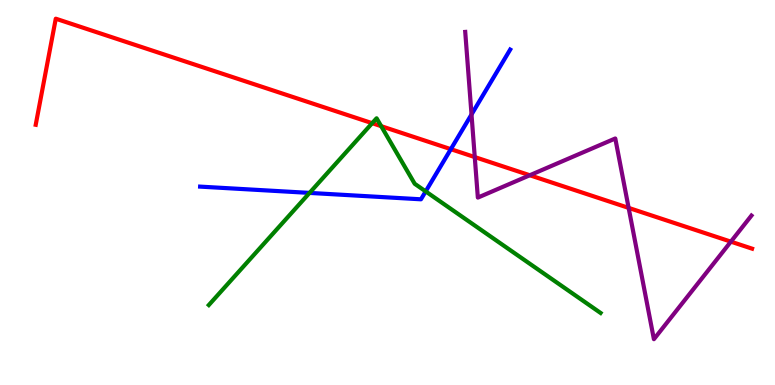[{'lines': ['blue', 'red'], 'intersections': [{'x': 5.82, 'y': 6.13}]}, {'lines': ['green', 'red'], 'intersections': [{'x': 4.8, 'y': 6.8}, {'x': 4.92, 'y': 6.72}]}, {'lines': ['purple', 'red'], 'intersections': [{'x': 6.13, 'y': 5.92}, {'x': 6.84, 'y': 5.45}, {'x': 8.11, 'y': 4.6}, {'x': 9.43, 'y': 3.72}]}, {'lines': ['blue', 'green'], 'intersections': [{'x': 3.99, 'y': 4.99}, {'x': 5.49, 'y': 5.03}]}, {'lines': ['blue', 'purple'], 'intersections': [{'x': 6.08, 'y': 7.03}]}, {'lines': ['green', 'purple'], 'intersections': []}]